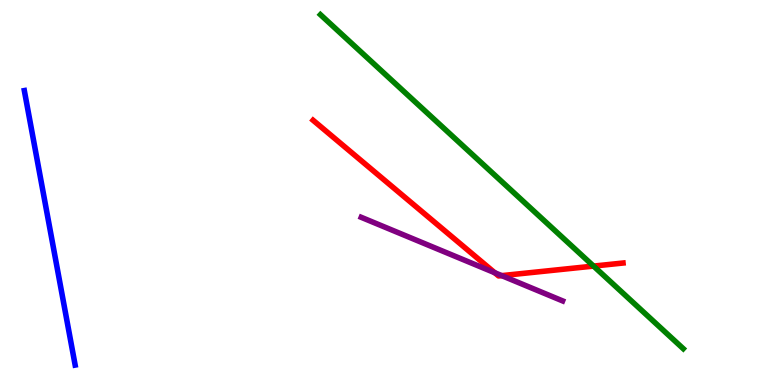[{'lines': ['blue', 'red'], 'intersections': []}, {'lines': ['green', 'red'], 'intersections': [{'x': 7.66, 'y': 3.09}]}, {'lines': ['purple', 'red'], 'intersections': [{'x': 6.38, 'y': 2.92}, {'x': 6.47, 'y': 2.84}]}, {'lines': ['blue', 'green'], 'intersections': []}, {'lines': ['blue', 'purple'], 'intersections': []}, {'lines': ['green', 'purple'], 'intersections': []}]